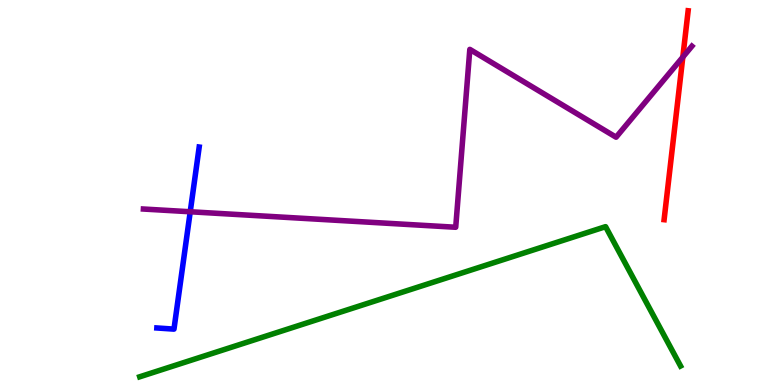[{'lines': ['blue', 'red'], 'intersections': []}, {'lines': ['green', 'red'], 'intersections': []}, {'lines': ['purple', 'red'], 'intersections': [{'x': 8.81, 'y': 8.52}]}, {'lines': ['blue', 'green'], 'intersections': []}, {'lines': ['blue', 'purple'], 'intersections': [{'x': 2.45, 'y': 4.5}]}, {'lines': ['green', 'purple'], 'intersections': []}]